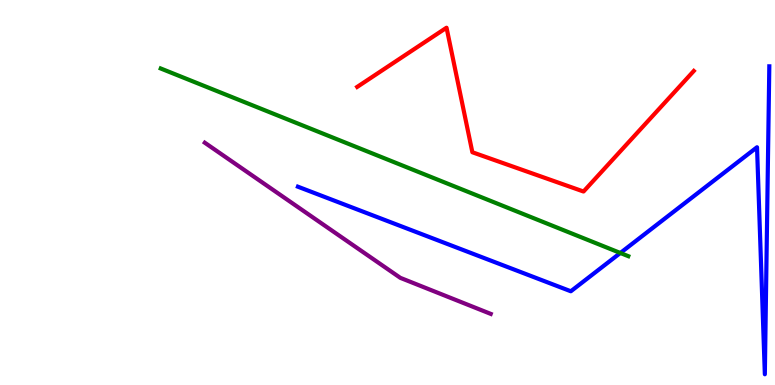[{'lines': ['blue', 'red'], 'intersections': []}, {'lines': ['green', 'red'], 'intersections': []}, {'lines': ['purple', 'red'], 'intersections': []}, {'lines': ['blue', 'green'], 'intersections': [{'x': 8.0, 'y': 3.43}]}, {'lines': ['blue', 'purple'], 'intersections': []}, {'lines': ['green', 'purple'], 'intersections': []}]